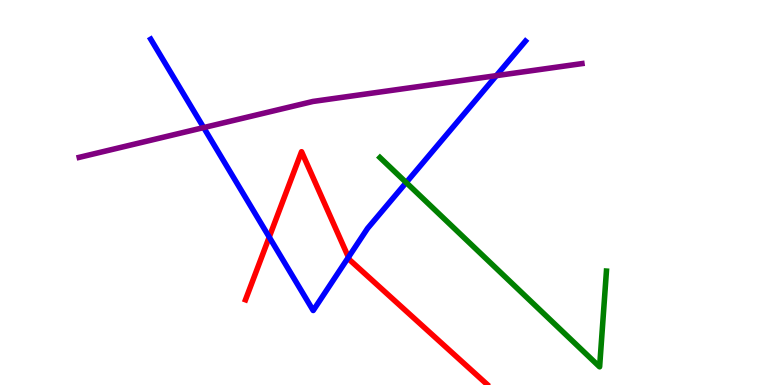[{'lines': ['blue', 'red'], 'intersections': [{'x': 3.47, 'y': 3.84}, {'x': 4.5, 'y': 3.32}]}, {'lines': ['green', 'red'], 'intersections': []}, {'lines': ['purple', 'red'], 'intersections': []}, {'lines': ['blue', 'green'], 'intersections': [{'x': 5.24, 'y': 5.26}]}, {'lines': ['blue', 'purple'], 'intersections': [{'x': 2.63, 'y': 6.69}, {'x': 6.4, 'y': 8.03}]}, {'lines': ['green', 'purple'], 'intersections': []}]